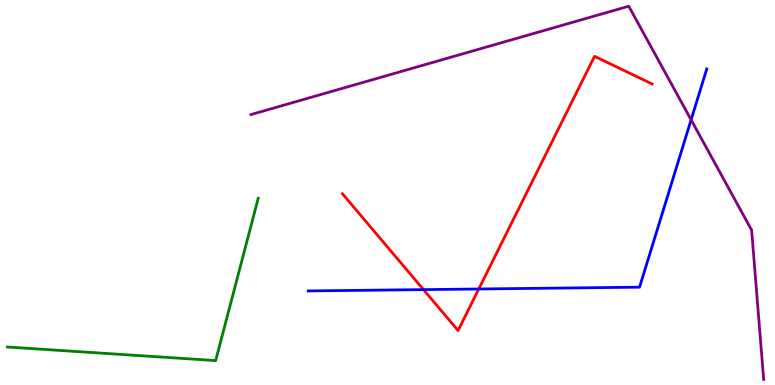[{'lines': ['blue', 'red'], 'intersections': [{'x': 5.46, 'y': 2.48}, {'x': 6.18, 'y': 2.49}]}, {'lines': ['green', 'red'], 'intersections': []}, {'lines': ['purple', 'red'], 'intersections': []}, {'lines': ['blue', 'green'], 'intersections': []}, {'lines': ['blue', 'purple'], 'intersections': [{'x': 8.92, 'y': 6.89}]}, {'lines': ['green', 'purple'], 'intersections': []}]